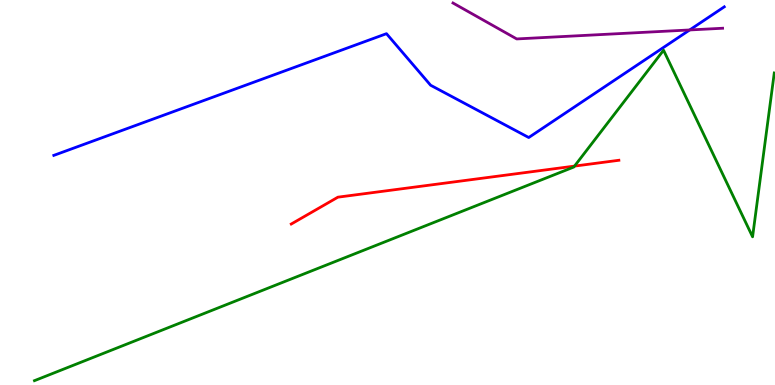[{'lines': ['blue', 'red'], 'intersections': []}, {'lines': ['green', 'red'], 'intersections': [{'x': 7.41, 'y': 5.69}]}, {'lines': ['purple', 'red'], 'intersections': []}, {'lines': ['blue', 'green'], 'intersections': []}, {'lines': ['blue', 'purple'], 'intersections': [{'x': 8.9, 'y': 9.22}]}, {'lines': ['green', 'purple'], 'intersections': []}]